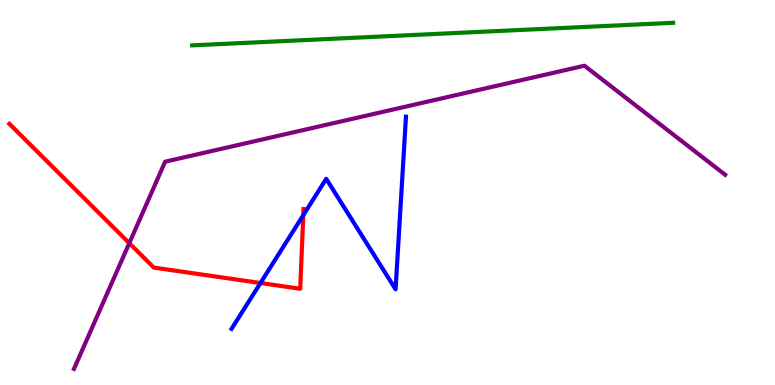[{'lines': ['blue', 'red'], 'intersections': [{'x': 3.36, 'y': 2.65}, {'x': 3.91, 'y': 4.41}]}, {'lines': ['green', 'red'], 'intersections': []}, {'lines': ['purple', 'red'], 'intersections': [{'x': 1.67, 'y': 3.68}]}, {'lines': ['blue', 'green'], 'intersections': []}, {'lines': ['blue', 'purple'], 'intersections': []}, {'lines': ['green', 'purple'], 'intersections': []}]